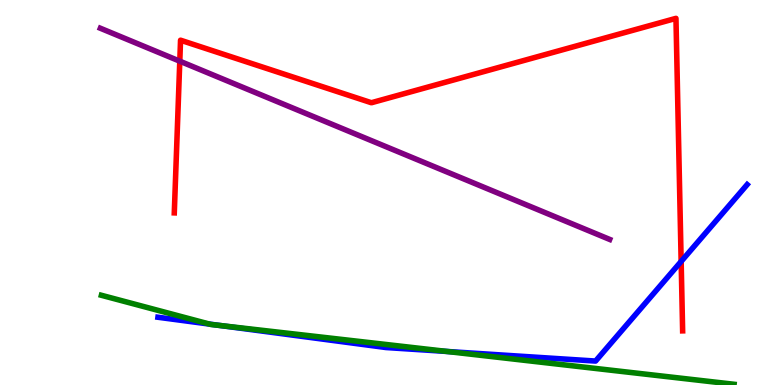[{'lines': ['blue', 'red'], 'intersections': [{'x': 8.79, 'y': 3.21}]}, {'lines': ['green', 'red'], 'intersections': []}, {'lines': ['purple', 'red'], 'intersections': [{'x': 2.32, 'y': 8.41}]}, {'lines': ['blue', 'green'], 'intersections': [{'x': 2.7, 'y': 1.58}, {'x': 2.85, 'y': 1.54}, {'x': 5.77, 'y': 0.871}]}, {'lines': ['blue', 'purple'], 'intersections': []}, {'lines': ['green', 'purple'], 'intersections': []}]